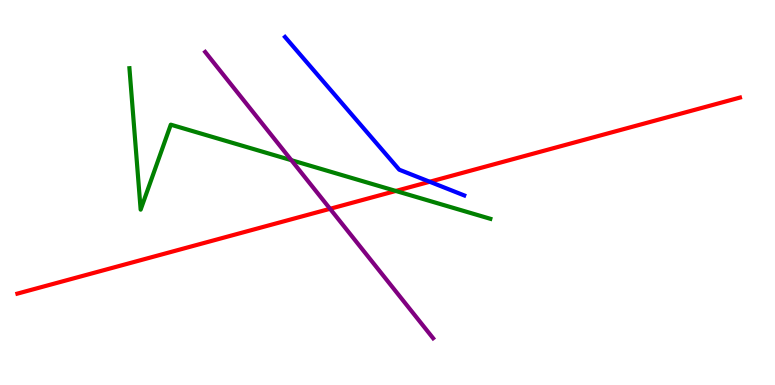[{'lines': ['blue', 'red'], 'intersections': [{'x': 5.54, 'y': 5.28}]}, {'lines': ['green', 'red'], 'intersections': [{'x': 5.11, 'y': 5.04}]}, {'lines': ['purple', 'red'], 'intersections': [{'x': 4.26, 'y': 4.58}]}, {'lines': ['blue', 'green'], 'intersections': []}, {'lines': ['blue', 'purple'], 'intersections': []}, {'lines': ['green', 'purple'], 'intersections': [{'x': 3.76, 'y': 5.84}]}]